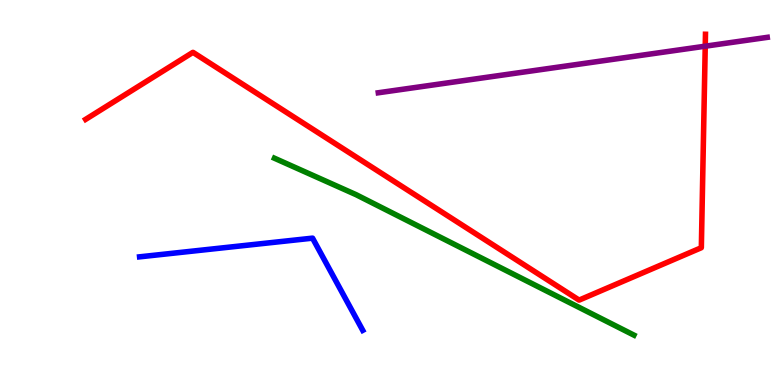[{'lines': ['blue', 'red'], 'intersections': []}, {'lines': ['green', 'red'], 'intersections': []}, {'lines': ['purple', 'red'], 'intersections': [{'x': 9.1, 'y': 8.8}]}, {'lines': ['blue', 'green'], 'intersections': []}, {'lines': ['blue', 'purple'], 'intersections': []}, {'lines': ['green', 'purple'], 'intersections': []}]